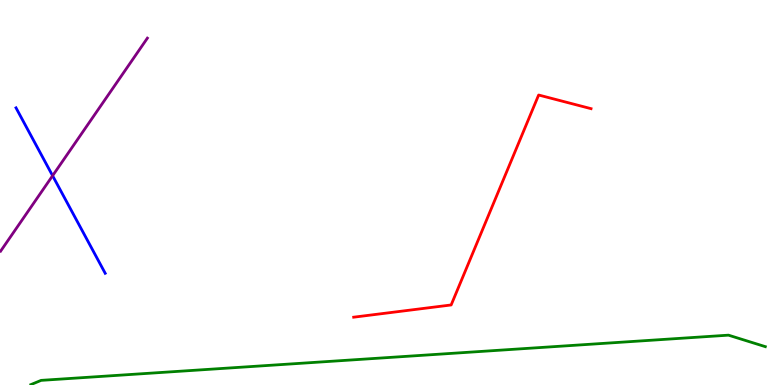[{'lines': ['blue', 'red'], 'intersections': []}, {'lines': ['green', 'red'], 'intersections': []}, {'lines': ['purple', 'red'], 'intersections': []}, {'lines': ['blue', 'green'], 'intersections': []}, {'lines': ['blue', 'purple'], 'intersections': [{'x': 0.679, 'y': 5.44}]}, {'lines': ['green', 'purple'], 'intersections': []}]